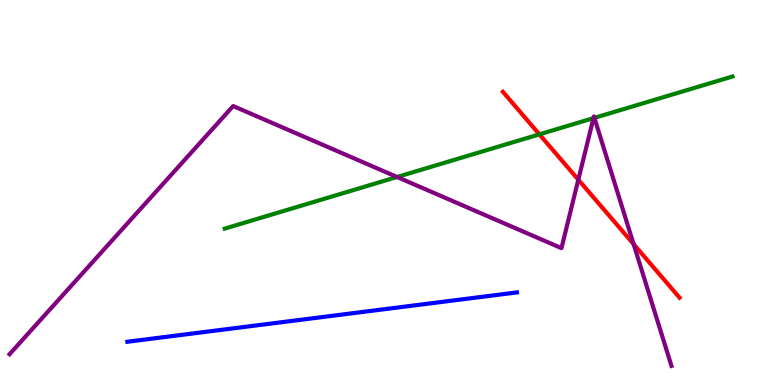[{'lines': ['blue', 'red'], 'intersections': []}, {'lines': ['green', 'red'], 'intersections': [{'x': 6.96, 'y': 6.51}]}, {'lines': ['purple', 'red'], 'intersections': [{'x': 7.46, 'y': 5.33}, {'x': 8.18, 'y': 3.66}]}, {'lines': ['blue', 'green'], 'intersections': []}, {'lines': ['blue', 'purple'], 'intersections': []}, {'lines': ['green', 'purple'], 'intersections': [{'x': 5.12, 'y': 5.4}, {'x': 7.66, 'y': 6.93}, {'x': 7.67, 'y': 6.94}]}]